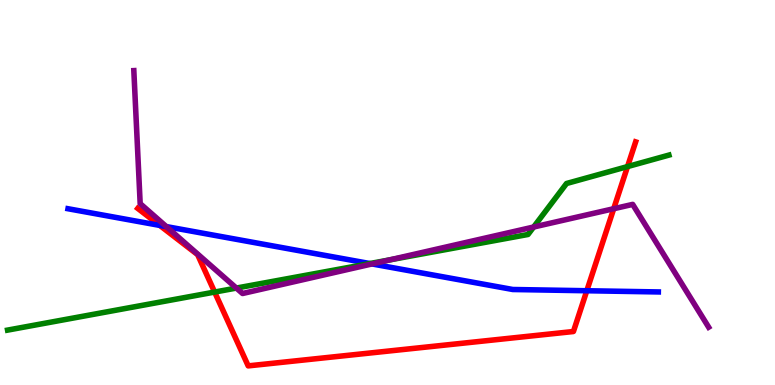[{'lines': ['blue', 'red'], 'intersections': [{'x': 2.06, 'y': 4.15}, {'x': 7.57, 'y': 2.45}]}, {'lines': ['green', 'red'], 'intersections': [{'x': 2.77, 'y': 2.41}, {'x': 8.1, 'y': 5.67}]}, {'lines': ['purple', 'red'], 'intersections': [{'x': 7.92, 'y': 4.58}]}, {'lines': ['blue', 'green'], 'intersections': [{'x': 4.77, 'y': 3.15}]}, {'lines': ['blue', 'purple'], 'intersections': [{'x': 2.15, 'y': 4.11}, {'x': 4.8, 'y': 3.14}]}, {'lines': ['green', 'purple'], 'intersections': [{'x': 3.05, 'y': 2.52}, {'x': 5.03, 'y': 3.25}, {'x': 6.89, 'y': 4.1}]}]